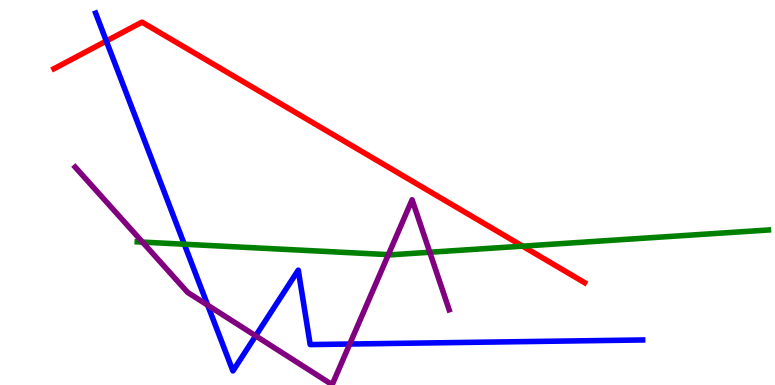[{'lines': ['blue', 'red'], 'intersections': [{'x': 1.37, 'y': 8.93}]}, {'lines': ['green', 'red'], 'intersections': [{'x': 6.74, 'y': 3.61}]}, {'lines': ['purple', 'red'], 'intersections': []}, {'lines': ['blue', 'green'], 'intersections': [{'x': 2.38, 'y': 3.66}]}, {'lines': ['blue', 'purple'], 'intersections': [{'x': 2.68, 'y': 2.07}, {'x': 3.3, 'y': 1.28}, {'x': 4.51, 'y': 1.06}]}, {'lines': ['green', 'purple'], 'intersections': [{'x': 1.84, 'y': 3.71}, {'x': 5.01, 'y': 3.39}, {'x': 5.55, 'y': 3.45}]}]